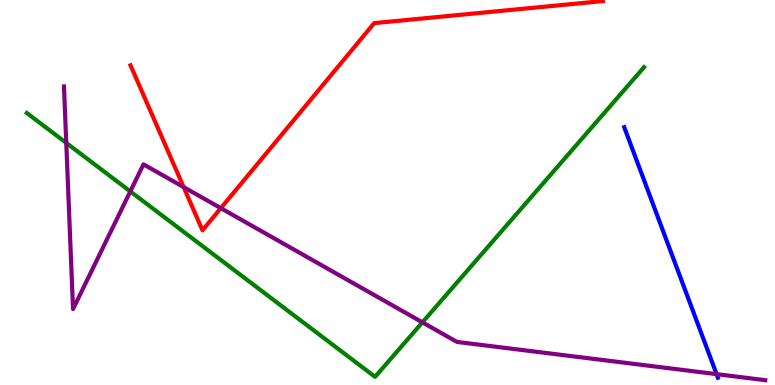[{'lines': ['blue', 'red'], 'intersections': []}, {'lines': ['green', 'red'], 'intersections': []}, {'lines': ['purple', 'red'], 'intersections': [{'x': 2.37, 'y': 5.14}, {'x': 2.85, 'y': 4.59}]}, {'lines': ['blue', 'green'], 'intersections': []}, {'lines': ['blue', 'purple'], 'intersections': [{'x': 9.25, 'y': 0.282}]}, {'lines': ['green', 'purple'], 'intersections': [{'x': 0.855, 'y': 6.29}, {'x': 1.68, 'y': 5.03}, {'x': 5.45, 'y': 1.63}]}]